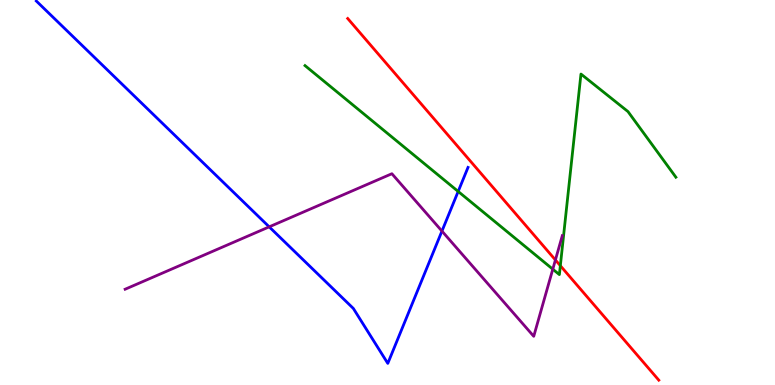[{'lines': ['blue', 'red'], 'intersections': []}, {'lines': ['green', 'red'], 'intersections': [{'x': 7.23, 'y': 3.1}]}, {'lines': ['purple', 'red'], 'intersections': [{'x': 7.17, 'y': 3.25}]}, {'lines': ['blue', 'green'], 'intersections': [{'x': 5.91, 'y': 5.03}]}, {'lines': ['blue', 'purple'], 'intersections': [{'x': 3.47, 'y': 4.11}, {'x': 5.7, 'y': 4.0}]}, {'lines': ['green', 'purple'], 'intersections': [{'x': 7.13, 'y': 3.01}]}]